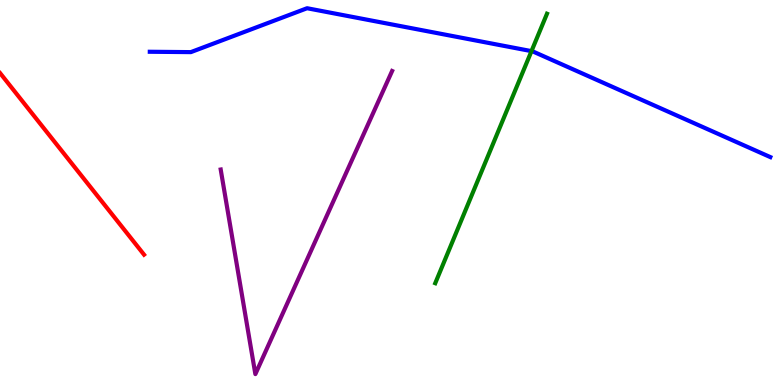[{'lines': ['blue', 'red'], 'intersections': []}, {'lines': ['green', 'red'], 'intersections': []}, {'lines': ['purple', 'red'], 'intersections': []}, {'lines': ['blue', 'green'], 'intersections': [{'x': 6.86, 'y': 8.67}]}, {'lines': ['blue', 'purple'], 'intersections': []}, {'lines': ['green', 'purple'], 'intersections': []}]